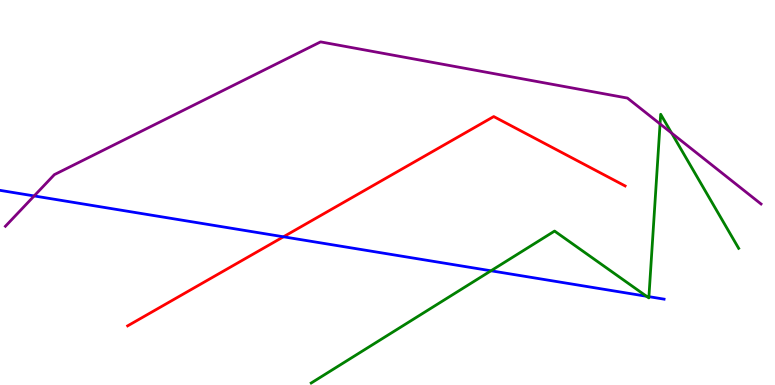[{'lines': ['blue', 'red'], 'intersections': [{'x': 3.66, 'y': 3.85}]}, {'lines': ['green', 'red'], 'intersections': []}, {'lines': ['purple', 'red'], 'intersections': []}, {'lines': ['blue', 'green'], 'intersections': [{'x': 6.34, 'y': 2.97}, {'x': 8.34, 'y': 2.3}, {'x': 8.37, 'y': 2.29}]}, {'lines': ['blue', 'purple'], 'intersections': [{'x': 0.441, 'y': 4.91}]}, {'lines': ['green', 'purple'], 'intersections': [{'x': 8.52, 'y': 6.78}, {'x': 8.67, 'y': 6.54}]}]